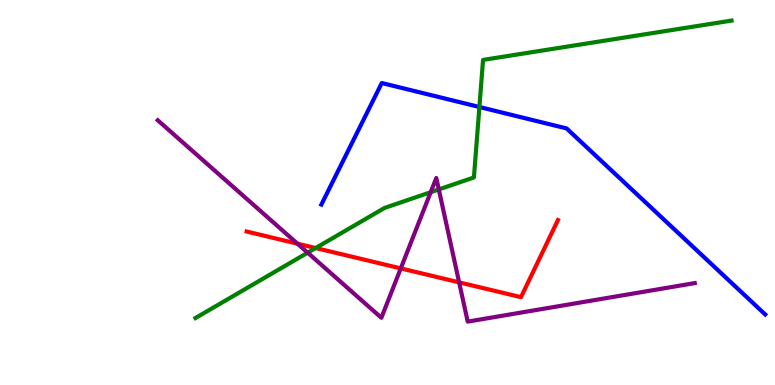[{'lines': ['blue', 'red'], 'intersections': []}, {'lines': ['green', 'red'], 'intersections': [{'x': 4.07, 'y': 3.56}]}, {'lines': ['purple', 'red'], 'intersections': [{'x': 3.84, 'y': 3.67}, {'x': 5.17, 'y': 3.03}, {'x': 5.92, 'y': 2.67}]}, {'lines': ['blue', 'green'], 'intersections': [{'x': 6.19, 'y': 7.22}]}, {'lines': ['blue', 'purple'], 'intersections': []}, {'lines': ['green', 'purple'], 'intersections': [{'x': 3.97, 'y': 3.44}, {'x': 5.56, 'y': 5.01}, {'x': 5.66, 'y': 5.08}]}]